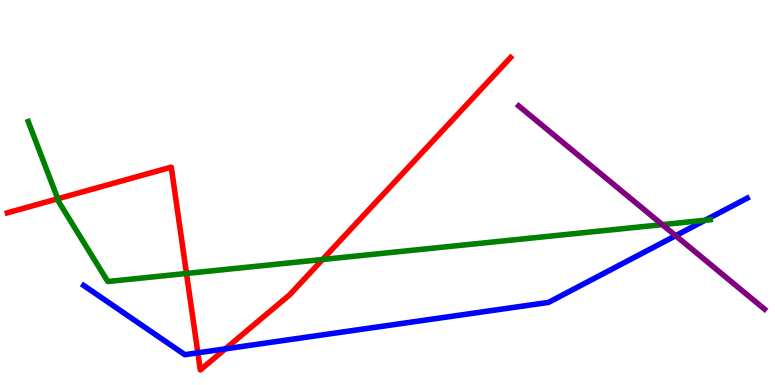[{'lines': ['blue', 'red'], 'intersections': [{'x': 2.55, 'y': 0.836}, {'x': 2.91, 'y': 0.939}]}, {'lines': ['green', 'red'], 'intersections': [{'x': 0.746, 'y': 4.84}, {'x': 2.41, 'y': 2.9}, {'x': 4.16, 'y': 3.26}]}, {'lines': ['purple', 'red'], 'intersections': []}, {'lines': ['blue', 'green'], 'intersections': [{'x': 9.1, 'y': 4.28}]}, {'lines': ['blue', 'purple'], 'intersections': [{'x': 8.72, 'y': 3.88}]}, {'lines': ['green', 'purple'], 'intersections': [{'x': 8.55, 'y': 4.17}]}]